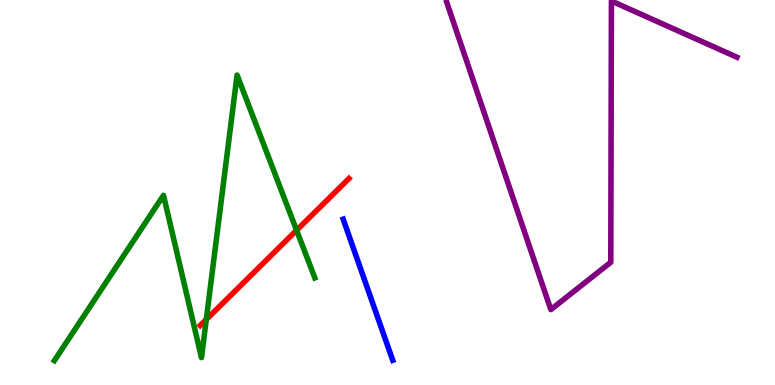[{'lines': ['blue', 'red'], 'intersections': []}, {'lines': ['green', 'red'], 'intersections': [{'x': 2.66, 'y': 1.7}, {'x': 3.83, 'y': 4.02}]}, {'lines': ['purple', 'red'], 'intersections': []}, {'lines': ['blue', 'green'], 'intersections': []}, {'lines': ['blue', 'purple'], 'intersections': []}, {'lines': ['green', 'purple'], 'intersections': []}]